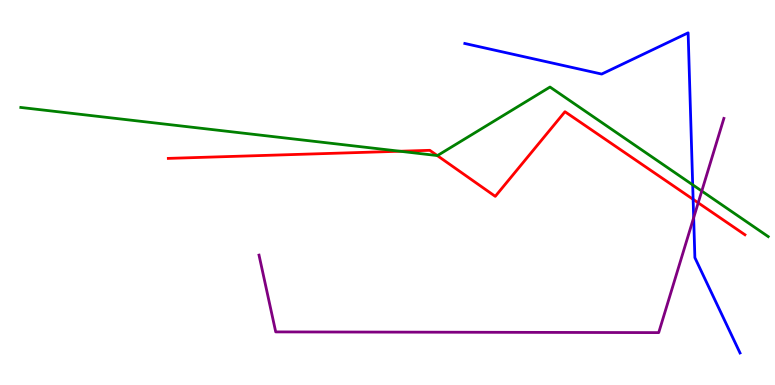[{'lines': ['blue', 'red'], 'intersections': [{'x': 8.94, 'y': 4.82}]}, {'lines': ['green', 'red'], 'intersections': [{'x': 5.16, 'y': 6.07}, {'x': 5.64, 'y': 5.96}]}, {'lines': ['purple', 'red'], 'intersections': [{'x': 9.01, 'y': 4.73}]}, {'lines': ['blue', 'green'], 'intersections': [{'x': 8.94, 'y': 5.2}]}, {'lines': ['blue', 'purple'], 'intersections': [{'x': 8.95, 'y': 4.35}]}, {'lines': ['green', 'purple'], 'intersections': [{'x': 9.06, 'y': 5.04}]}]